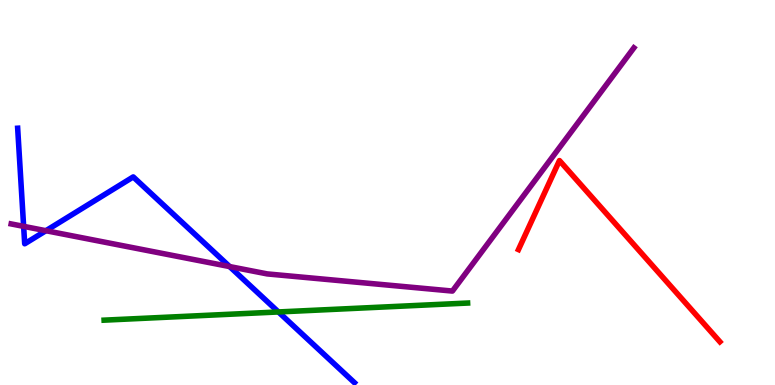[{'lines': ['blue', 'red'], 'intersections': []}, {'lines': ['green', 'red'], 'intersections': []}, {'lines': ['purple', 'red'], 'intersections': []}, {'lines': ['blue', 'green'], 'intersections': [{'x': 3.59, 'y': 1.9}]}, {'lines': ['blue', 'purple'], 'intersections': [{'x': 0.305, 'y': 4.12}, {'x': 0.593, 'y': 4.01}, {'x': 2.96, 'y': 3.08}]}, {'lines': ['green', 'purple'], 'intersections': []}]